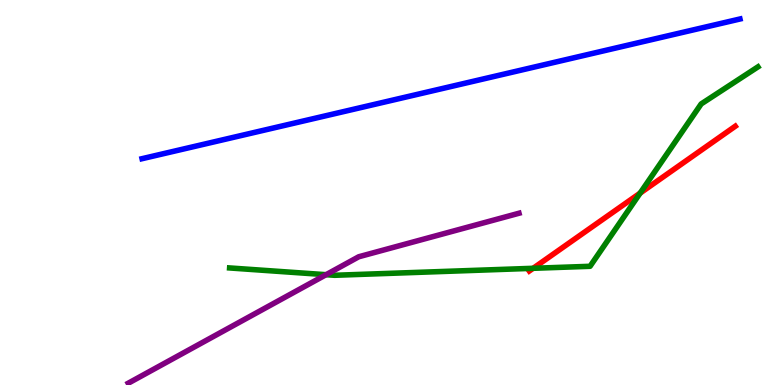[{'lines': ['blue', 'red'], 'intersections': []}, {'lines': ['green', 'red'], 'intersections': [{'x': 6.88, 'y': 3.03}, {'x': 8.26, 'y': 4.98}]}, {'lines': ['purple', 'red'], 'intersections': []}, {'lines': ['blue', 'green'], 'intersections': []}, {'lines': ['blue', 'purple'], 'intersections': []}, {'lines': ['green', 'purple'], 'intersections': [{'x': 4.21, 'y': 2.87}]}]